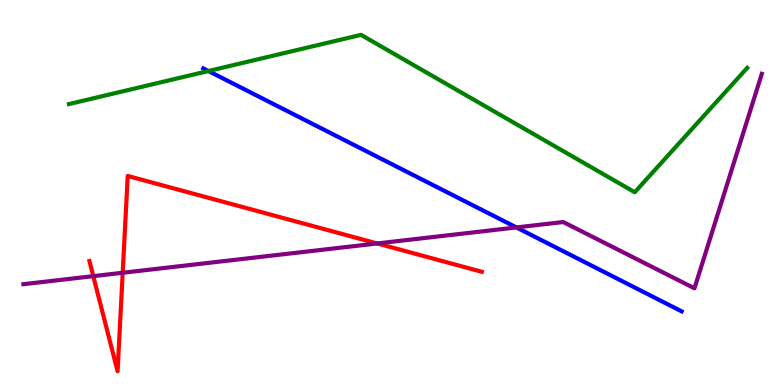[{'lines': ['blue', 'red'], 'intersections': []}, {'lines': ['green', 'red'], 'intersections': []}, {'lines': ['purple', 'red'], 'intersections': [{'x': 1.2, 'y': 2.83}, {'x': 1.58, 'y': 2.92}, {'x': 4.87, 'y': 3.68}]}, {'lines': ['blue', 'green'], 'intersections': [{'x': 2.69, 'y': 8.16}]}, {'lines': ['blue', 'purple'], 'intersections': [{'x': 6.66, 'y': 4.09}]}, {'lines': ['green', 'purple'], 'intersections': []}]